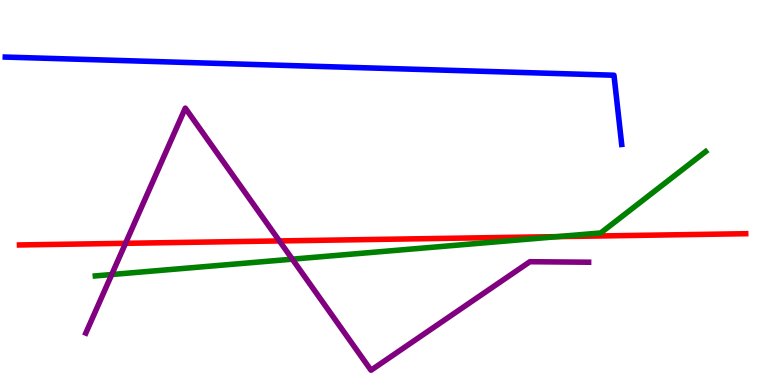[{'lines': ['blue', 'red'], 'intersections': []}, {'lines': ['green', 'red'], 'intersections': [{'x': 7.2, 'y': 3.85}]}, {'lines': ['purple', 'red'], 'intersections': [{'x': 1.62, 'y': 3.68}, {'x': 3.61, 'y': 3.74}]}, {'lines': ['blue', 'green'], 'intersections': []}, {'lines': ['blue', 'purple'], 'intersections': []}, {'lines': ['green', 'purple'], 'intersections': [{'x': 1.44, 'y': 2.87}, {'x': 3.77, 'y': 3.27}]}]